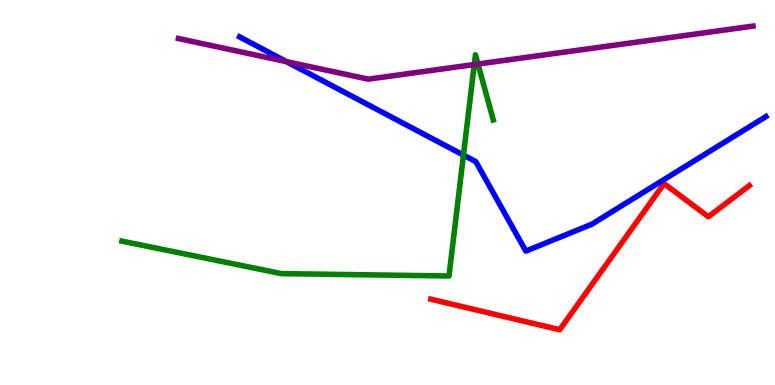[{'lines': ['blue', 'red'], 'intersections': []}, {'lines': ['green', 'red'], 'intersections': []}, {'lines': ['purple', 'red'], 'intersections': []}, {'lines': ['blue', 'green'], 'intersections': [{'x': 5.98, 'y': 5.97}]}, {'lines': ['blue', 'purple'], 'intersections': [{'x': 3.7, 'y': 8.4}]}, {'lines': ['green', 'purple'], 'intersections': [{'x': 6.12, 'y': 8.32}, {'x': 6.17, 'y': 8.34}]}]